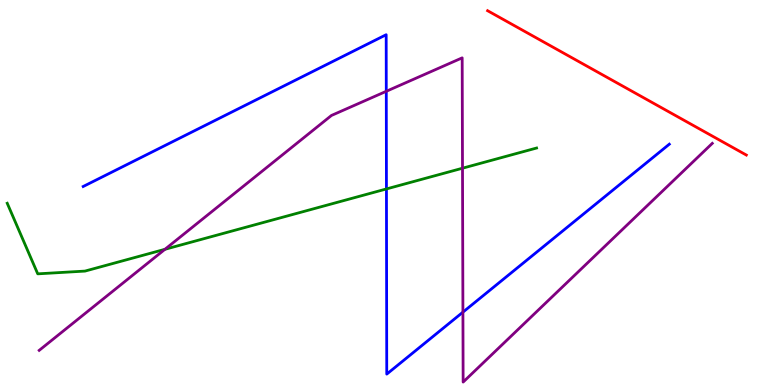[{'lines': ['blue', 'red'], 'intersections': []}, {'lines': ['green', 'red'], 'intersections': []}, {'lines': ['purple', 'red'], 'intersections': []}, {'lines': ['blue', 'green'], 'intersections': [{'x': 4.99, 'y': 5.09}]}, {'lines': ['blue', 'purple'], 'intersections': [{'x': 4.98, 'y': 7.63}, {'x': 5.97, 'y': 1.89}]}, {'lines': ['green', 'purple'], 'intersections': [{'x': 2.13, 'y': 3.52}, {'x': 5.97, 'y': 5.63}]}]